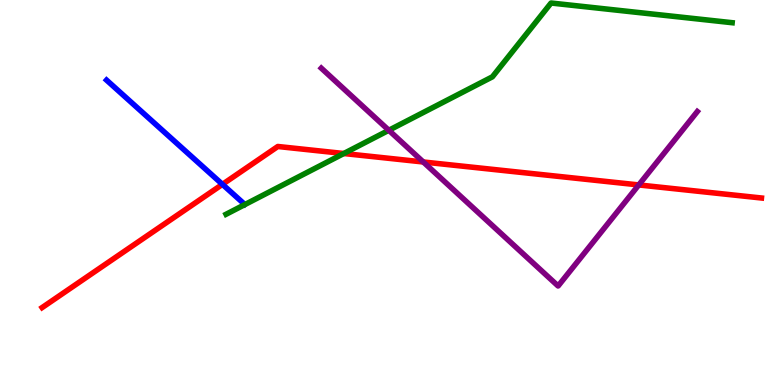[{'lines': ['blue', 'red'], 'intersections': [{'x': 2.87, 'y': 5.21}]}, {'lines': ['green', 'red'], 'intersections': [{'x': 4.44, 'y': 6.01}]}, {'lines': ['purple', 'red'], 'intersections': [{'x': 5.46, 'y': 5.79}, {'x': 8.24, 'y': 5.2}]}, {'lines': ['blue', 'green'], 'intersections': []}, {'lines': ['blue', 'purple'], 'intersections': []}, {'lines': ['green', 'purple'], 'intersections': [{'x': 5.02, 'y': 6.62}]}]